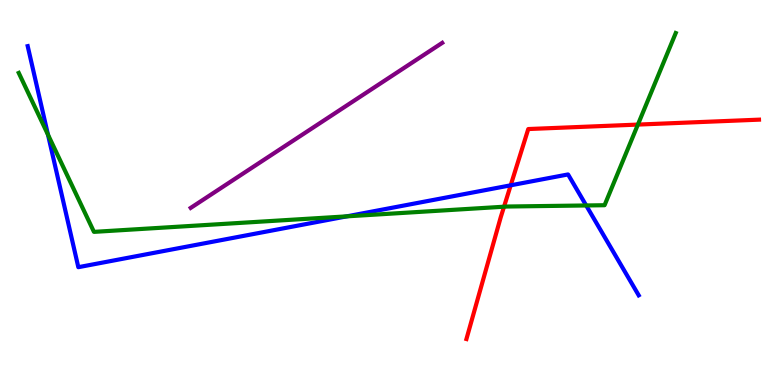[{'lines': ['blue', 'red'], 'intersections': [{'x': 6.59, 'y': 5.19}]}, {'lines': ['green', 'red'], 'intersections': [{'x': 6.5, 'y': 4.63}, {'x': 8.23, 'y': 6.76}]}, {'lines': ['purple', 'red'], 'intersections': []}, {'lines': ['blue', 'green'], 'intersections': [{'x': 0.619, 'y': 6.5}, {'x': 4.47, 'y': 4.38}, {'x': 7.56, 'y': 4.66}]}, {'lines': ['blue', 'purple'], 'intersections': []}, {'lines': ['green', 'purple'], 'intersections': []}]